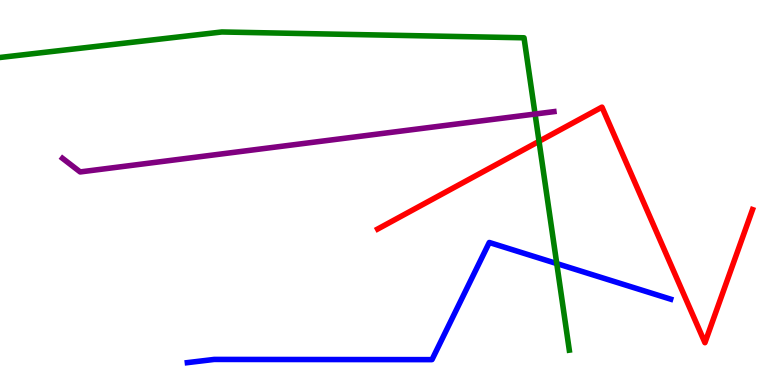[{'lines': ['blue', 'red'], 'intersections': []}, {'lines': ['green', 'red'], 'intersections': [{'x': 6.96, 'y': 6.33}]}, {'lines': ['purple', 'red'], 'intersections': []}, {'lines': ['blue', 'green'], 'intersections': [{'x': 7.18, 'y': 3.15}]}, {'lines': ['blue', 'purple'], 'intersections': []}, {'lines': ['green', 'purple'], 'intersections': [{'x': 6.9, 'y': 7.04}]}]